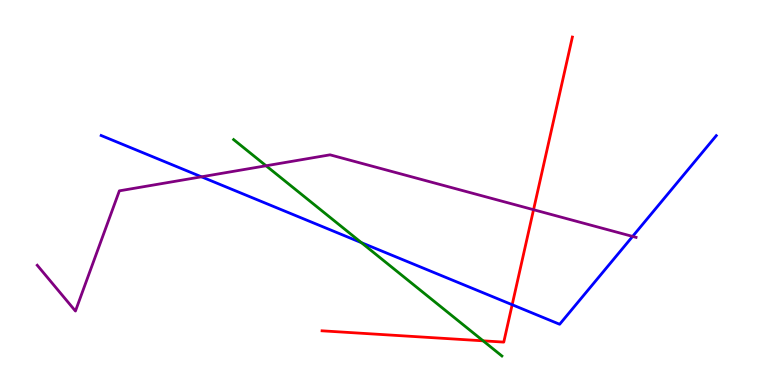[{'lines': ['blue', 'red'], 'intersections': [{'x': 6.61, 'y': 2.09}]}, {'lines': ['green', 'red'], 'intersections': [{'x': 6.23, 'y': 1.15}]}, {'lines': ['purple', 'red'], 'intersections': [{'x': 6.88, 'y': 4.55}]}, {'lines': ['blue', 'green'], 'intersections': [{'x': 4.66, 'y': 3.7}]}, {'lines': ['blue', 'purple'], 'intersections': [{'x': 2.6, 'y': 5.41}, {'x': 8.16, 'y': 3.86}]}, {'lines': ['green', 'purple'], 'intersections': [{'x': 3.43, 'y': 5.69}]}]